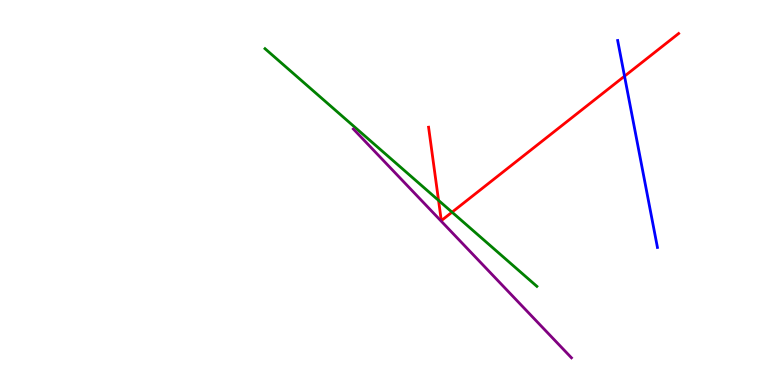[{'lines': ['blue', 'red'], 'intersections': [{'x': 8.06, 'y': 8.02}]}, {'lines': ['green', 'red'], 'intersections': [{'x': 5.66, 'y': 4.8}, {'x': 5.83, 'y': 4.49}]}, {'lines': ['purple', 'red'], 'intersections': []}, {'lines': ['blue', 'green'], 'intersections': []}, {'lines': ['blue', 'purple'], 'intersections': []}, {'lines': ['green', 'purple'], 'intersections': []}]